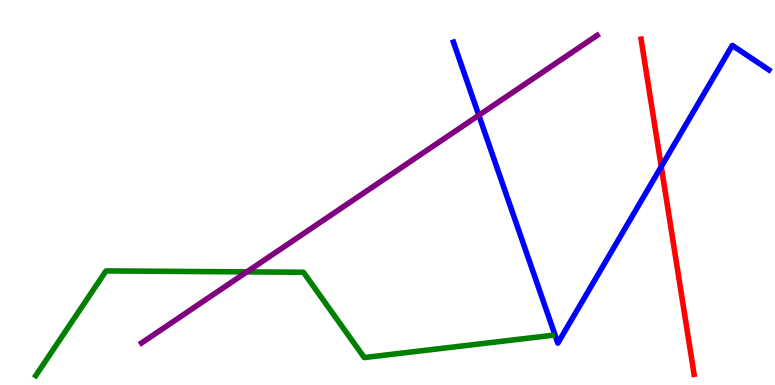[{'lines': ['blue', 'red'], 'intersections': [{'x': 8.53, 'y': 5.67}]}, {'lines': ['green', 'red'], 'intersections': []}, {'lines': ['purple', 'red'], 'intersections': []}, {'lines': ['blue', 'green'], 'intersections': []}, {'lines': ['blue', 'purple'], 'intersections': [{'x': 6.18, 'y': 7.01}]}, {'lines': ['green', 'purple'], 'intersections': [{'x': 3.19, 'y': 2.94}]}]